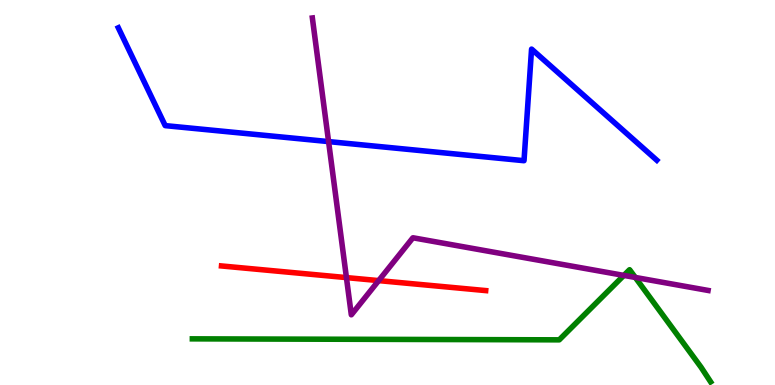[{'lines': ['blue', 'red'], 'intersections': []}, {'lines': ['green', 'red'], 'intersections': []}, {'lines': ['purple', 'red'], 'intersections': [{'x': 4.47, 'y': 2.79}, {'x': 4.89, 'y': 2.71}]}, {'lines': ['blue', 'green'], 'intersections': []}, {'lines': ['blue', 'purple'], 'intersections': [{'x': 4.24, 'y': 6.32}]}, {'lines': ['green', 'purple'], 'intersections': [{'x': 8.05, 'y': 2.85}, {'x': 8.2, 'y': 2.79}]}]